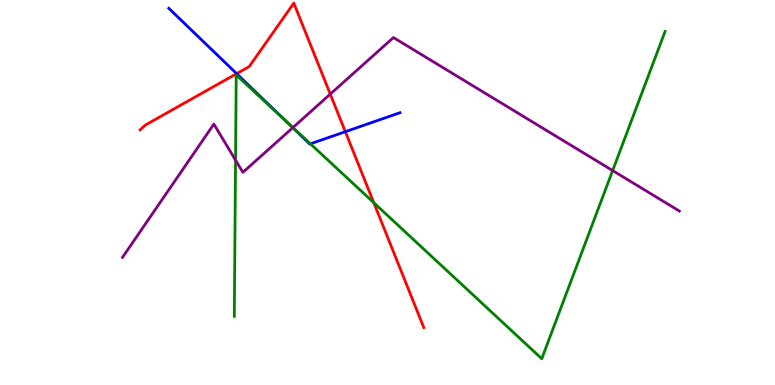[{'lines': ['blue', 'red'], 'intersections': [{'x': 3.05, 'y': 8.09}, {'x': 4.46, 'y': 6.58}]}, {'lines': ['green', 'red'], 'intersections': [{'x': 4.82, 'y': 4.74}]}, {'lines': ['purple', 'red'], 'intersections': [{'x': 4.26, 'y': 7.56}]}, {'lines': ['blue', 'green'], 'intersections': [{'x': 3.69, 'y': 6.86}, {'x': 4.01, 'y': 6.26}]}, {'lines': ['blue', 'purple'], 'intersections': [{'x': 3.78, 'y': 6.68}]}, {'lines': ['green', 'purple'], 'intersections': [{'x': 3.04, 'y': 5.84}, {'x': 3.78, 'y': 6.69}, {'x': 7.91, 'y': 5.57}]}]